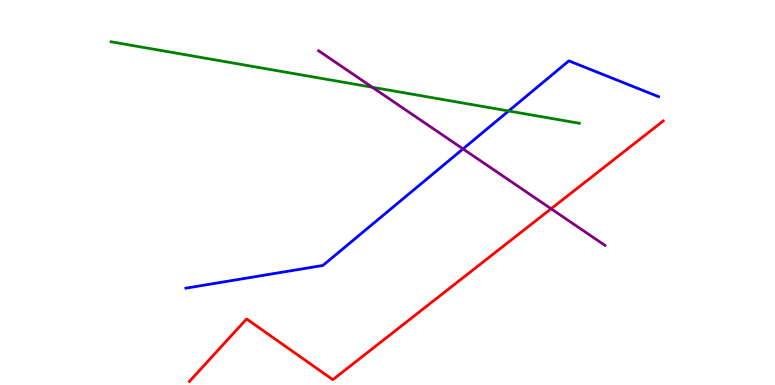[{'lines': ['blue', 'red'], 'intersections': []}, {'lines': ['green', 'red'], 'intersections': []}, {'lines': ['purple', 'red'], 'intersections': [{'x': 7.11, 'y': 4.58}]}, {'lines': ['blue', 'green'], 'intersections': [{'x': 6.56, 'y': 7.12}]}, {'lines': ['blue', 'purple'], 'intersections': [{'x': 5.97, 'y': 6.13}]}, {'lines': ['green', 'purple'], 'intersections': [{'x': 4.8, 'y': 7.73}]}]